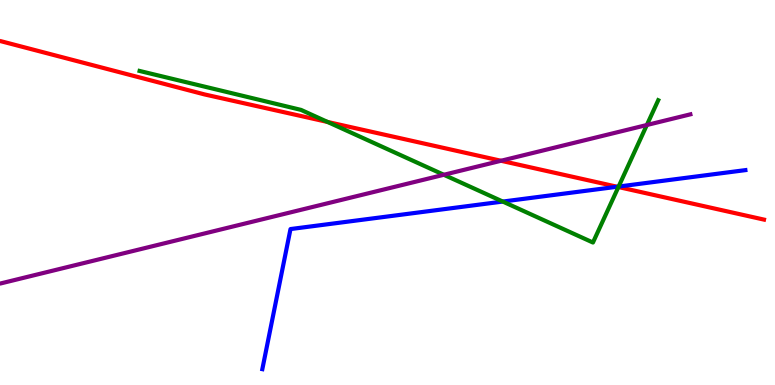[{'lines': ['blue', 'red'], 'intersections': [{'x': 7.96, 'y': 5.15}]}, {'lines': ['green', 'red'], 'intersections': [{'x': 4.23, 'y': 6.83}, {'x': 7.98, 'y': 5.14}]}, {'lines': ['purple', 'red'], 'intersections': [{'x': 6.46, 'y': 5.82}]}, {'lines': ['blue', 'green'], 'intersections': [{'x': 6.49, 'y': 4.76}, {'x': 7.98, 'y': 5.15}]}, {'lines': ['blue', 'purple'], 'intersections': []}, {'lines': ['green', 'purple'], 'intersections': [{'x': 5.73, 'y': 5.46}, {'x': 8.35, 'y': 6.75}]}]